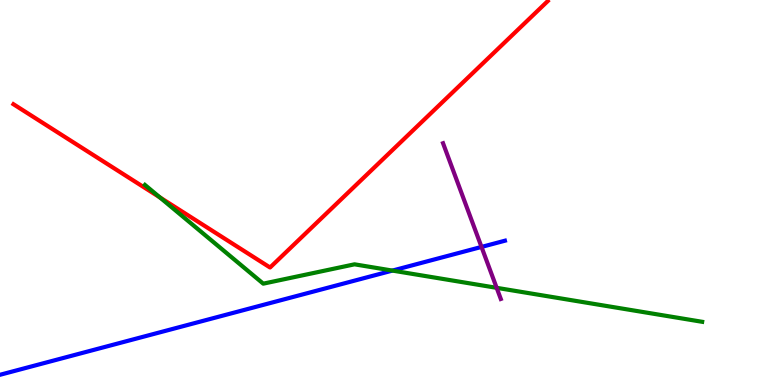[{'lines': ['blue', 'red'], 'intersections': []}, {'lines': ['green', 'red'], 'intersections': [{'x': 2.06, 'y': 4.87}]}, {'lines': ['purple', 'red'], 'intersections': []}, {'lines': ['blue', 'green'], 'intersections': [{'x': 5.06, 'y': 2.97}]}, {'lines': ['blue', 'purple'], 'intersections': [{'x': 6.21, 'y': 3.59}]}, {'lines': ['green', 'purple'], 'intersections': [{'x': 6.41, 'y': 2.52}]}]